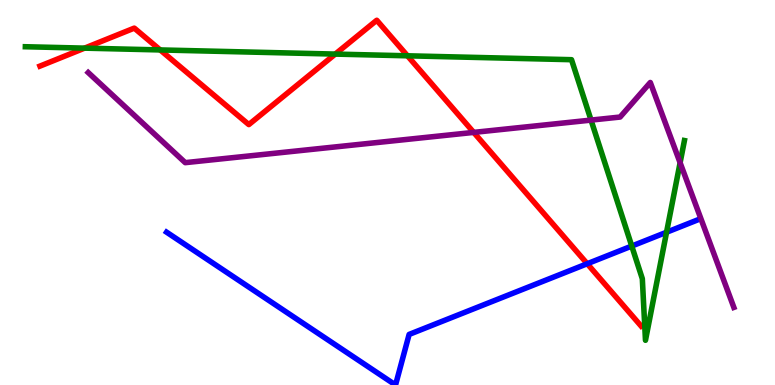[{'lines': ['blue', 'red'], 'intersections': [{'x': 7.58, 'y': 3.15}]}, {'lines': ['green', 'red'], 'intersections': [{'x': 1.09, 'y': 8.75}, {'x': 2.07, 'y': 8.7}, {'x': 4.33, 'y': 8.6}, {'x': 5.26, 'y': 8.55}]}, {'lines': ['purple', 'red'], 'intersections': [{'x': 6.11, 'y': 6.56}]}, {'lines': ['blue', 'green'], 'intersections': [{'x': 8.15, 'y': 3.61}, {'x': 8.6, 'y': 3.97}]}, {'lines': ['blue', 'purple'], 'intersections': []}, {'lines': ['green', 'purple'], 'intersections': [{'x': 7.63, 'y': 6.88}, {'x': 8.78, 'y': 5.77}]}]